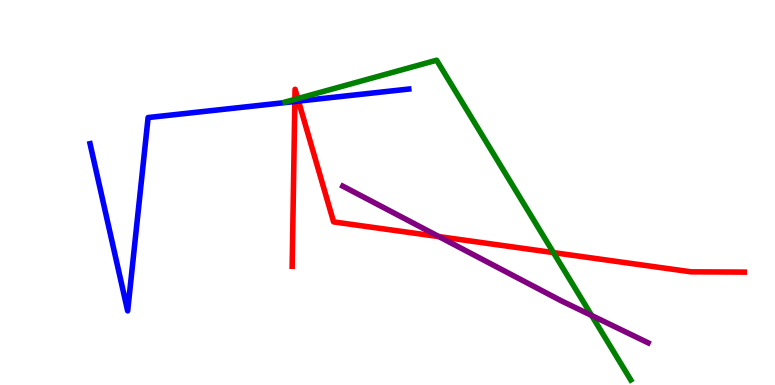[{'lines': ['blue', 'red'], 'intersections': [{'x': 3.8, 'y': 7.36}, {'x': 3.85, 'y': 7.37}]}, {'lines': ['green', 'red'], 'intersections': [{'x': 3.8, 'y': 7.42}, {'x': 3.84, 'y': 7.44}, {'x': 7.14, 'y': 3.44}]}, {'lines': ['purple', 'red'], 'intersections': [{'x': 5.66, 'y': 3.85}]}, {'lines': ['blue', 'green'], 'intersections': []}, {'lines': ['blue', 'purple'], 'intersections': []}, {'lines': ['green', 'purple'], 'intersections': [{'x': 7.63, 'y': 1.81}]}]